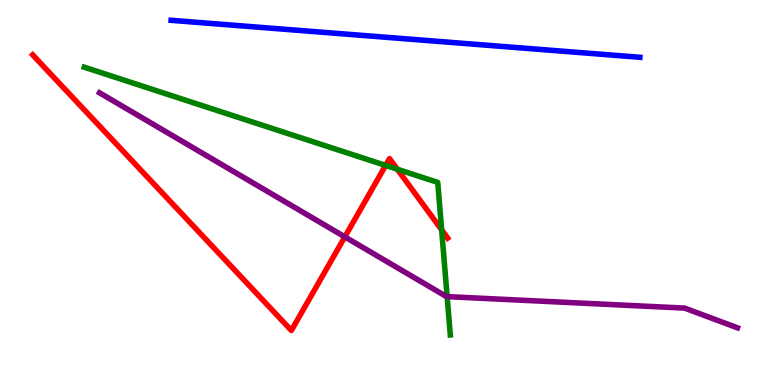[{'lines': ['blue', 'red'], 'intersections': []}, {'lines': ['green', 'red'], 'intersections': [{'x': 4.98, 'y': 5.7}, {'x': 5.13, 'y': 5.6}, {'x': 5.7, 'y': 4.03}]}, {'lines': ['purple', 'red'], 'intersections': [{'x': 4.45, 'y': 3.85}]}, {'lines': ['blue', 'green'], 'intersections': []}, {'lines': ['blue', 'purple'], 'intersections': []}, {'lines': ['green', 'purple'], 'intersections': [{'x': 5.77, 'y': 2.3}]}]